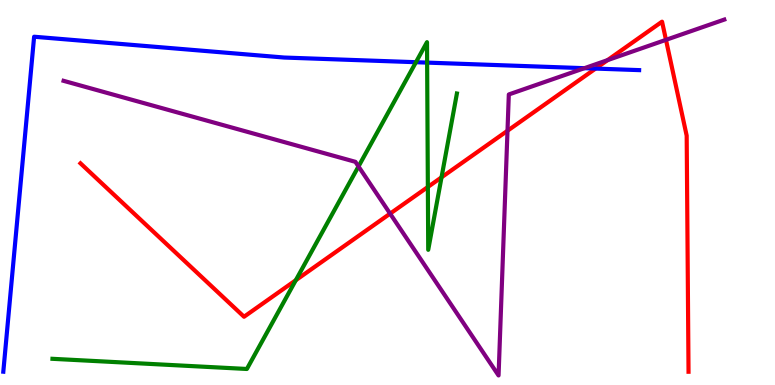[{'lines': ['blue', 'red'], 'intersections': [{'x': 7.68, 'y': 8.22}]}, {'lines': ['green', 'red'], 'intersections': [{'x': 3.82, 'y': 2.72}, {'x': 5.52, 'y': 5.14}, {'x': 5.7, 'y': 5.39}]}, {'lines': ['purple', 'red'], 'intersections': [{'x': 5.03, 'y': 4.45}, {'x': 6.55, 'y': 6.6}, {'x': 7.84, 'y': 8.44}, {'x': 8.59, 'y': 8.97}]}, {'lines': ['blue', 'green'], 'intersections': [{'x': 5.37, 'y': 8.38}, {'x': 5.51, 'y': 8.37}]}, {'lines': ['blue', 'purple'], 'intersections': [{'x': 7.54, 'y': 8.23}]}, {'lines': ['green', 'purple'], 'intersections': [{'x': 4.63, 'y': 5.68}]}]